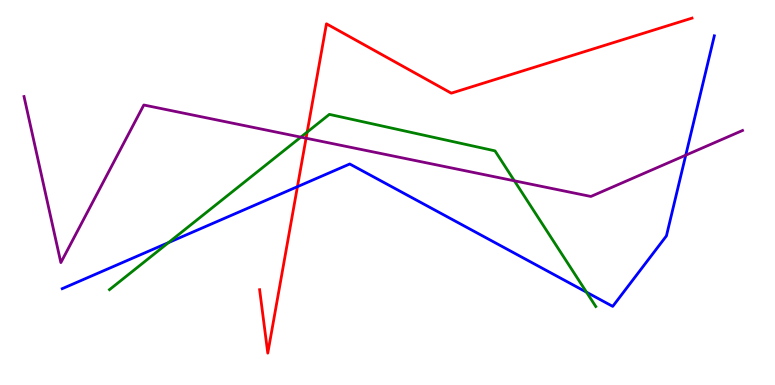[{'lines': ['blue', 'red'], 'intersections': [{'x': 3.84, 'y': 5.15}]}, {'lines': ['green', 'red'], 'intersections': [{'x': 3.96, 'y': 6.57}]}, {'lines': ['purple', 'red'], 'intersections': [{'x': 3.95, 'y': 6.41}]}, {'lines': ['blue', 'green'], 'intersections': [{'x': 2.18, 'y': 3.7}, {'x': 7.57, 'y': 2.41}]}, {'lines': ['blue', 'purple'], 'intersections': [{'x': 8.85, 'y': 5.97}]}, {'lines': ['green', 'purple'], 'intersections': [{'x': 3.88, 'y': 6.44}, {'x': 6.64, 'y': 5.3}]}]